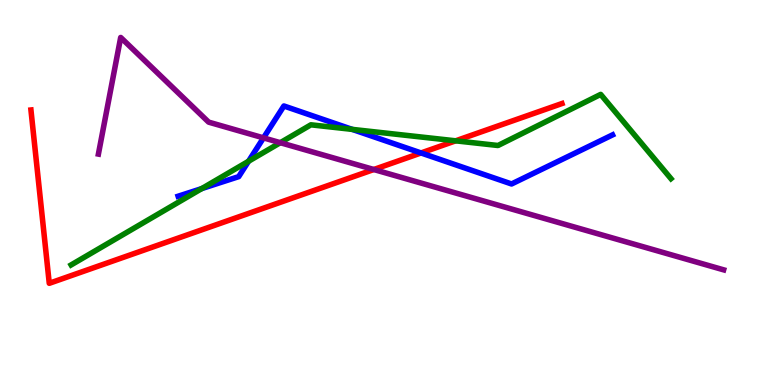[{'lines': ['blue', 'red'], 'intersections': [{'x': 5.43, 'y': 6.03}]}, {'lines': ['green', 'red'], 'intersections': [{'x': 5.88, 'y': 6.34}]}, {'lines': ['purple', 'red'], 'intersections': [{'x': 4.82, 'y': 5.6}]}, {'lines': ['blue', 'green'], 'intersections': [{'x': 2.6, 'y': 5.1}, {'x': 3.21, 'y': 5.81}, {'x': 4.54, 'y': 6.64}]}, {'lines': ['blue', 'purple'], 'intersections': [{'x': 3.4, 'y': 6.42}]}, {'lines': ['green', 'purple'], 'intersections': [{'x': 3.62, 'y': 6.29}]}]